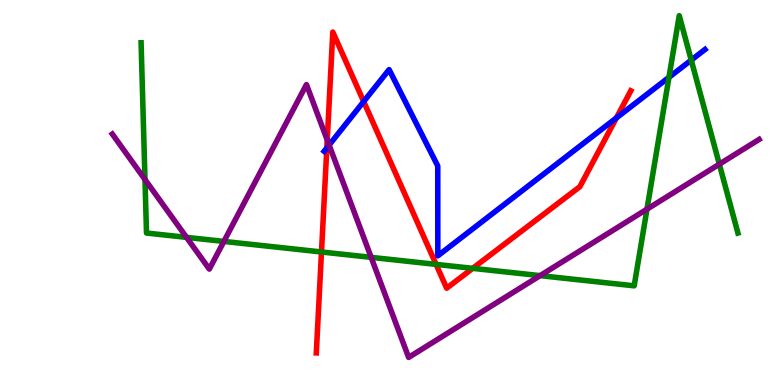[{'lines': ['blue', 'red'], 'intersections': [{'x': 4.22, 'y': 6.16}, {'x': 4.69, 'y': 7.36}, {'x': 7.95, 'y': 6.94}]}, {'lines': ['green', 'red'], 'intersections': [{'x': 4.15, 'y': 3.46}, {'x': 5.63, 'y': 3.13}, {'x': 6.1, 'y': 3.03}]}, {'lines': ['purple', 'red'], 'intersections': [{'x': 4.22, 'y': 6.36}]}, {'lines': ['blue', 'green'], 'intersections': [{'x': 8.63, 'y': 7.99}, {'x': 8.92, 'y': 8.44}]}, {'lines': ['blue', 'purple'], 'intersections': [{'x': 4.25, 'y': 6.23}]}, {'lines': ['green', 'purple'], 'intersections': [{'x': 1.87, 'y': 5.34}, {'x': 2.41, 'y': 3.83}, {'x': 2.89, 'y': 3.73}, {'x': 4.79, 'y': 3.32}, {'x': 6.97, 'y': 2.84}, {'x': 8.35, 'y': 4.57}, {'x': 9.28, 'y': 5.74}]}]